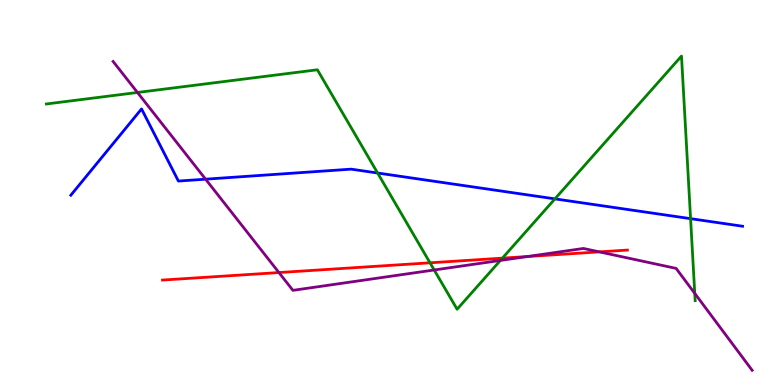[{'lines': ['blue', 'red'], 'intersections': []}, {'lines': ['green', 'red'], 'intersections': [{'x': 5.55, 'y': 3.17}, {'x': 6.48, 'y': 3.3}]}, {'lines': ['purple', 'red'], 'intersections': [{'x': 3.6, 'y': 2.92}, {'x': 6.81, 'y': 3.34}, {'x': 7.73, 'y': 3.46}]}, {'lines': ['blue', 'green'], 'intersections': [{'x': 4.87, 'y': 5.51}, {'x': 7.16, 'y': 4.83}, {'x': 8.91, 'y': 4.32}]}, {'lines': ['blue', 'purple'], 'intersections': [{'x': 2.65, 'y': 5.35}]}, {'lines': ['green', 'purple'], 'intersections': [{'x': 1.77, 'y': 7.6}, {'x': 5.6, 'y': 2.99}, {'x': 6.46, 'y': 3.24}, {'x': 8.96, 'y': 2.38}]}]